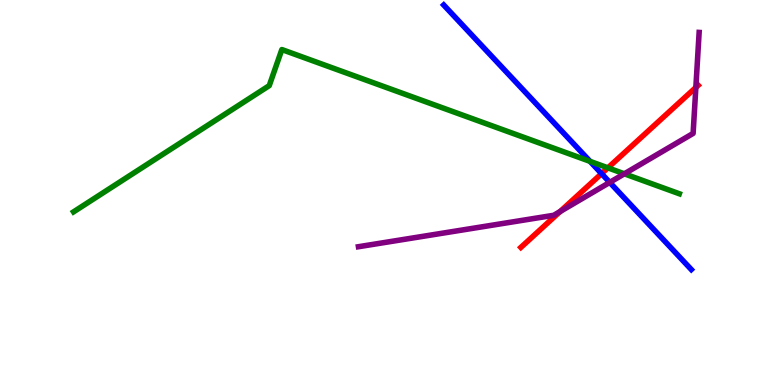[{'lines': ['blue', 'red'], 'intersections': [{'x': 7.76, 'y': 5.49}]}, {'lines': ['green', 'red'], 'intersections': [{'x': 7.84, 'y': 5.64}]}, {'lines': ['purple', 'red'], 'intersections': [{'x': 7.23, 'y': 4.51}, {'x': 8.98, 'y': 7.73}]}, {'lines': ['blue', 'green'], 'intersections': [{'x': 7.61, 'y': 5.81}]}, {'lines': ['blue', 'purple'], 'intersections': [{'x': 7.87, 'y': 5.26}]}, {'lines': ['green', 'purple'], 'intersections': [{'x': 8.06, 'y': 5.49}]}]